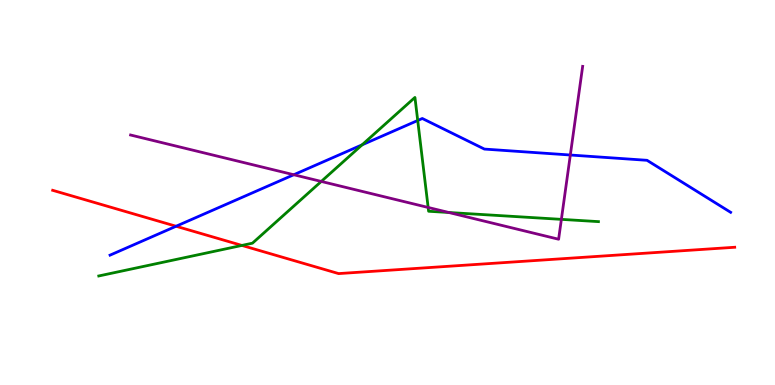[{'lines': ['blue', 'red'], 'intersections': [{'x': 2.27, 'y': 4.12}]}, {'lines': ['green', 'red'], 'intersections': [{'x': 3.12, 'y': 3.63}]}, {'lines': ['purple', 'red'], 'intersections': []}, {'lines': ['blue', 'green'], 'intersections': [{'x': 4.67, 'y': 6.24}, {'x': 5.39, 'y': 6.87}]}, {'lines': ['blue', 'purple'], 'intersections': [{'x': 3.79, 'y': 5.46}, {'x': 7.36, 'y': 5.97}]}, {'lines': ['green', 'purple'], 'intersections': [{'x': 4.15, 'y': 5.29}, {'x': 5.52, 'y': 4.61}, {'x': 5.79, 'y': 4.48}, {'x': 7.24, 'y': 4.3}]}]